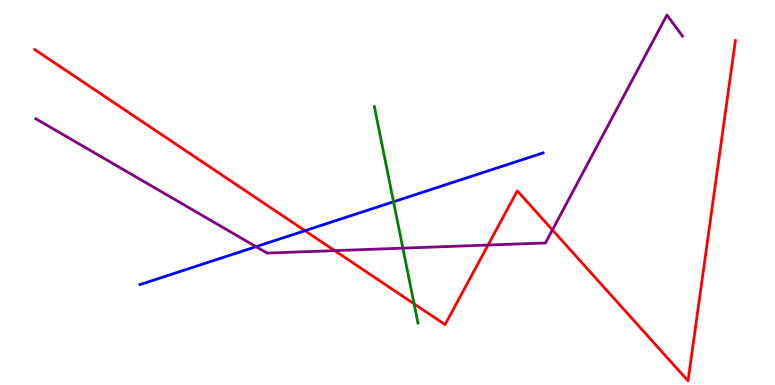[{'lines': ['blue', 'red'], 'intersections': [{'x': 3.94, 'y': 4.01}]}, {'lines': ['green', 'red'], 'intersections': [{'x': 5.34, 'y': 2.11}]}, {'lines': ['purple', 'red'], 'intersections': [{'x': 4.32, 'y': 3.49}, {'x': 6.3, 'y': 3.63}, {'x': 7.13, 'y': 4.03}]}, {'lines': ['blue', 'green'], 'intersections': [{'x': 5.08, 'y': 4.76}]}, {'lines': ['blue', 'purple'], 'intersections': [{'x': 3.3, 'y': 3.59}]}, {'lines': ['green', 'purple'], 'intersections': [{'x': 5.2, 'y': 3.55}]}]